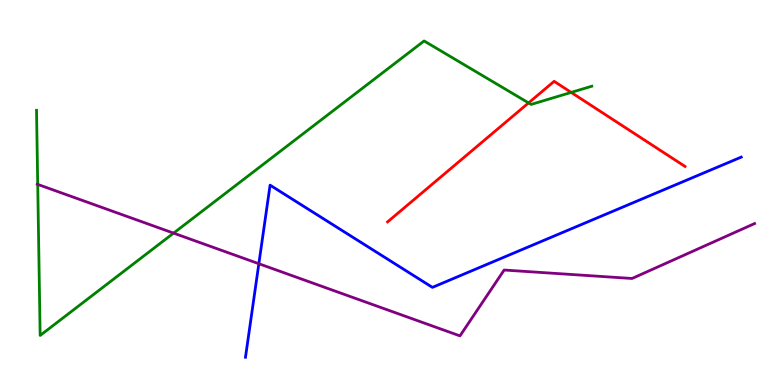[{'lines': ['blue', 'red'], 'intersections': []}, {'lines': ['green', 'red'], 'intersections': [{'x': 6.82, 'y': 7.33}, {'x': 7.37, 'y': 7.6}]}, {'lines': ['purple', 'red'], 'intersections': []}, {'lines': ['blue', 'green'], 'intersections': []}, {'lines': ['blue', 'purple'], 'intersections': [{'x': 3.34, 'y': 3.15}]}, {'lines': ['green', 'purple'], 'intersections': [{'x': 0.487, 'y': 5.21}, {'x': 2.24, 'y': 3.94}]}]